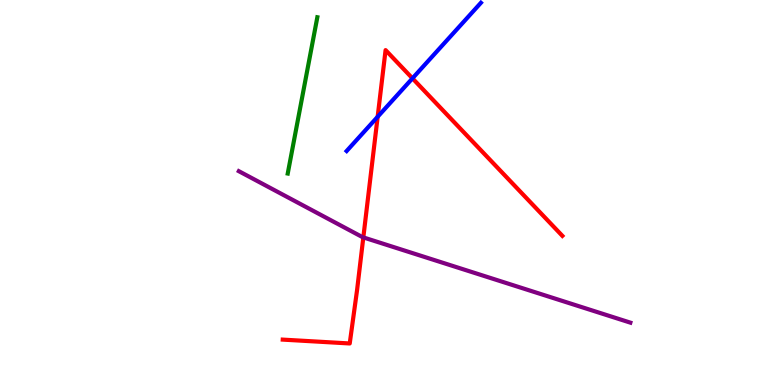[{'lines': ['blue', 'red'], 'intersections': [{'x': 4.87, 'y': 6.97}, {'x': 5.32, 'y': 7.96}]}, {'lines': ['green', 'red'], 'intersections': []}, {'lines': ['purple', 'red'], 'intersections': [{'x': 4.69, 'y': 3.83}]}, {'lines': ['blue', 'green'], 'intersections': []}, {'lines': ['blue', 'purple'], 'intersections': []}, {'lines': ['green', 'purple'], 'intersections': []}]